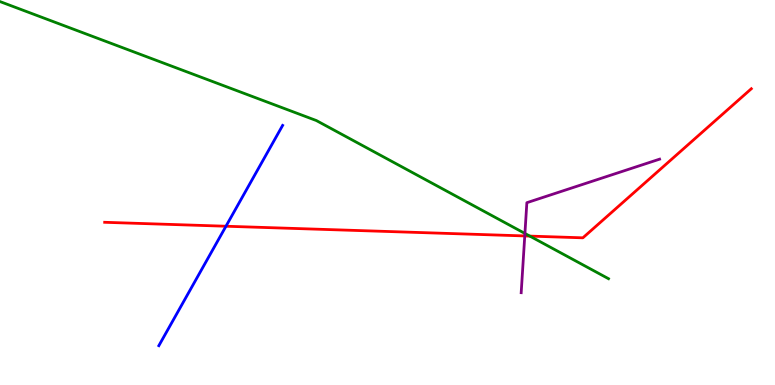[{'lines': ['blue', 'red'], 'intersections': [{'x': 2.92, 'y': 4.12}]}, {'lines': ['green', 'red'], 'intersections': [{'x': 6.84, 'y': 3.87}]}, {'lines': ['purple', 'red'], 'intersections': [{'x': 6.77, 'y': 3.87}]}, {'lines': ['blue', 'green'], 'intersections': []}, {'lines': ['blue', 'purple'], 'intersections': []}, {'lines': ['green', 'purple'], 'intersections': [{'x': 6.77, 'y': 3.94}]}]